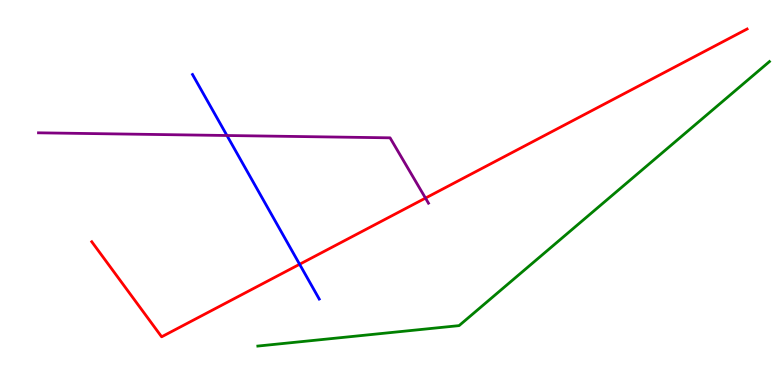[{'lines': ['blue', 'red'], 'intersections': [{'x': 3.87, 'y': 3.14}]}, {'lines': ['green', 'red'], 'intersections': []}, {'lines': ['purple', 'red'], 'intersections': [{'x': 5.49, 'y': 4.85}]}, {'lines': ['blue', 'green'], 'intersections': []}, {'lines': ['blue', 'purple'], 'intersections': [{'x': 2.93, 'y': 6.48}]}, {'lines': ['green', 'purple'], 'intersections': []}]